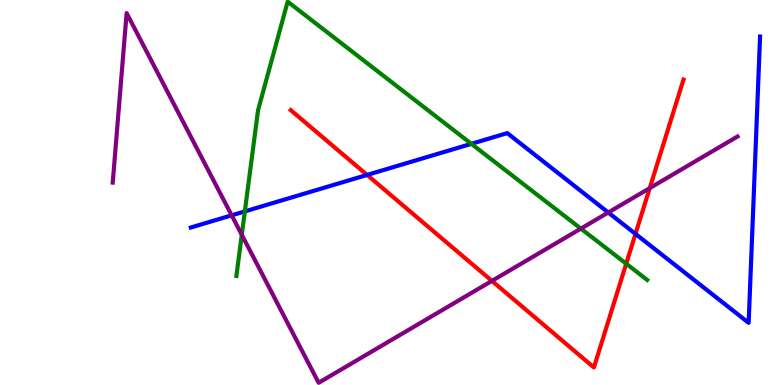[{'lines': ['blue', 'red'], 'intersections': [{'x': 4.74, 'y': 5.46}, {'x': 8.2, 'y': 3.92}]}, {'lines': ['green', 'red'], 'intersections': [{'x': 8.08, 'y': 3.15}]}, {'lines': ['purple', 'red'], 'intersections': [{'x': 6.35, 'y': 2.7}, {'x': 8.38, 'y': 5.11}]}, {'lines': ['blue', 'green'], 'intersections': [{'x': 3.16, 'y': 4.51}, {'x': 6.08, 'y': 6.26}]}, {'lines': ['blue', 'purple'], 'intersections': [{'x': 2.99, 'y': 4.41}, {'x': 7.85, 'y': 4.48}]}, {'lines': ['green', 'purple'], 'intersections': [{'x': 3.12, 'y': 3.9}, {'x': 7.5, 'y': 4.06}]}]